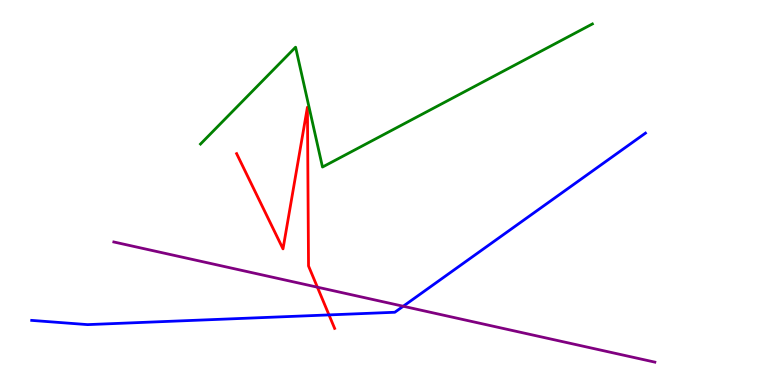[{'lines': ['blue', 'red'], 'intersections': [{'x': 4.25, 'y': 1.82}]}, {'lines': ['green', 'red'], 'intersections': []}, {'lines': ['purple', 'red'], 'intersections': [{'x': 4.1, 'y': 2.54}]}, {'lines': ['blue', 'green'], 'intersections': []}, {'lines': ['blue', 'purple'], 'intersections': [{'x': 5.2, 'y': 2.05}]}, {'lines': ['green', 'purple'], 'intersections': []}]